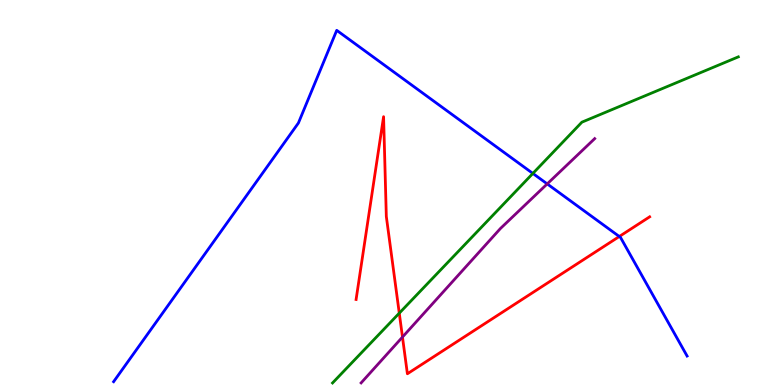[{'lines': ['blue', 'red'], 'intersections': [{'x': 7.99, 'y': 3.86}]}, {'lines': ['green', 'red'], 'intersections': [{'x': 5.15, 'y': 1.87}]}, {'lines': ['purple', 'red'], 'intersections': [{'x': 5.19, 'y': 1.25}]}, {'lines': ['blue', 'green'], 'intersections': [{'x': 6.88, 'y': 5.49}]}, {'lines': ['blue', 'purple'], 'intersections': [{'x': 7.06, 'y': 5.22}]}, {'lines': ['green', 'purple'], 'intersections': []}]